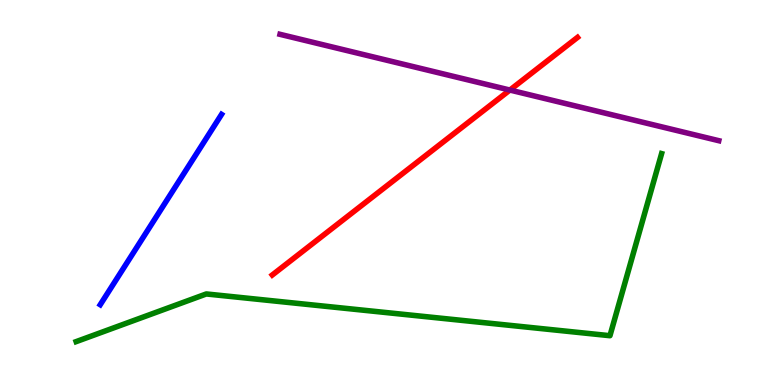[{'lines': ['blue', 'red'], 'intersections': []}, {'lines': ['green', 'red'], 'intersections': []}, {'lines': ['purple', 'red'], 'intersections': [{'x': 6.58, 'y': 7.66}]}, {'lines': ['blue', 'green'], 'intersections': []}, {'lines': ['blue', 'purple'], 'intersections': []}, {'lines': ['green', 'purple'], 'intersections': []}]